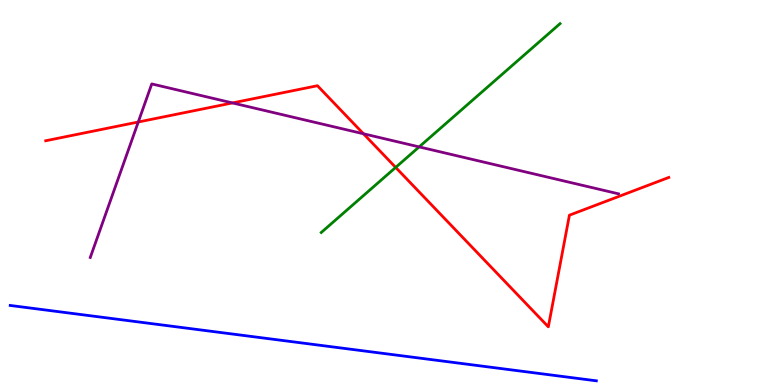[{'lines': ['blue', 'red'], 'intersections': []}, {'lines': ['green', 'red'], 'intersections': [{'x': 5.11, 'y': 5.65}]}, {'lines': ['purple', 'red'], 'intersections': [{'x': 1.78, 'y': 6.83}, {'x': 3.0, 'y': 7.33}, {'x': 4.69, 'y': 6.53}]}, {'lines': ['blue', 'green'], 'intersections': []}, {'lines': ['blue', 'purple'], 'intersections': []}, {'lines': ['green', 'purple'], 'intersections': [{'x': 5.41, 'y': 6.18}]}]